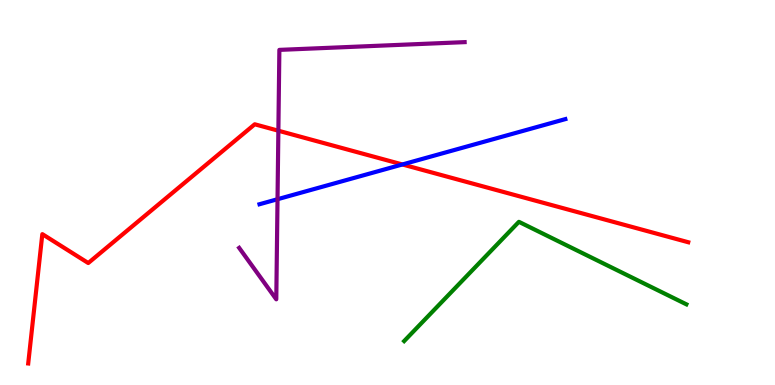[{'lines': ['blue', 'red'], 'intersections': [{'x': 5.19, 'y': 5.73}]}, {'lines': ['green', 'red'], 'intersections': []}, {'lines': ['purple', 'red'], 'intersections': [{'x': 3.59, 'y': 6.6}]}, {'lines': ['blue', 'green'], 'intersections': []}, {'lines': ['blue', 'purple'], 'intersections': [{'x': 3.58, 'y': 4.83}]}, {'lines': ['green', 'purple'], 'intersections': []}]